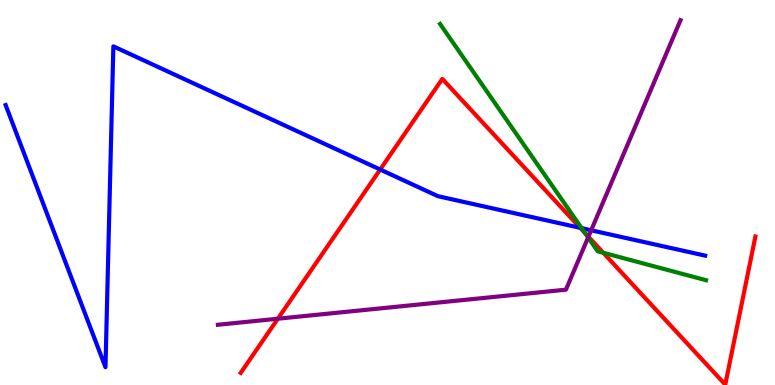[{'lines': ['blue', 'red'], 'intersections': [{'x': 4.91, 'y': 5.6}, {'x': 7.49, 'y': 4.08}]}, {'lines': ['green', 'red'], 'intersections': [{'x': 7.55, 'y': 3.94}, {'x': 7.78, 'y': 3.43}]}, {'lines': ['purple', 'red'], 'intersections': [{'x': 3.59, 'y': 1.72}, {'x': 7.59, 'y': 3.85}]}, {'lines': ['blue', 'green'], 'intersections': [{'x': 7.51, 'y': 4.07}]}, {'lines': ['blue', 'purple'], 'intersections': [{'x': 7.63, 'y': 4.02}]}, {'lines': ['green', 'purple'], 'intersections': [{'x': 7.59, 'y': 3.83}]}]